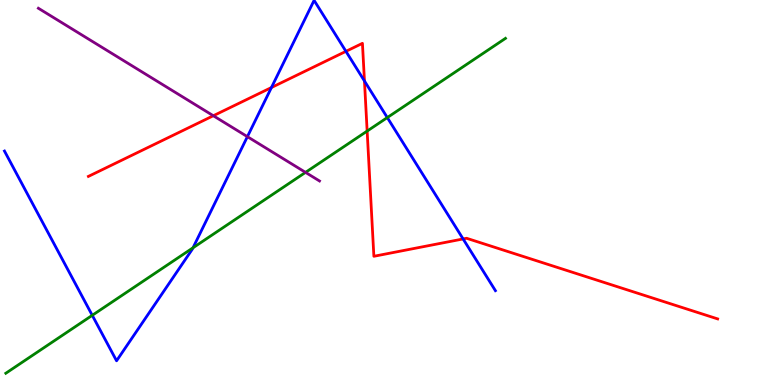[{'lines': ['blue', 'red'], 'intersections': [{'x': 3.5, 'y': 7.73}, {'x': 4.46, 'y': 8.67}, {'x': 4.7, 'y': 7.9}, {'x': 5.98, 'y': 3.79}]}, {'lines': ['green', 'red'], 'intersections': [{'x': 4.74, 'y': 6.6}]}, {'lines': ['purple', 'red'], 'intersections': [{'x': 2.75, 'y': 6.99}]}, {'lines': ['blue', 'green'], 'intersections': [{'x': 1.19, 'y': 1.81}, {'x': 2.49, 'y': 3.56}, {'x': 5.0, 'y': 6.95}]}, {'lines': ['blue', 'purple'], 'intersections': [{'x': 3.19, 'y': 6.45}]}, {'lines': ['green', 'purple'], 'intersections': [{'x': 3.94, 'y': 5.52}]}]